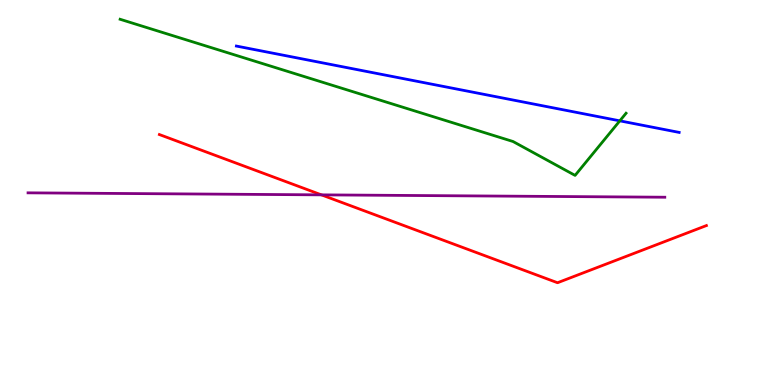[{'lines': ['blue', 'red'], 'intersections': []}, {'lines': ['green', 'red'], 'intersections': []}, {'lines': ['purple', 'red'], 'intersections': [{'x': 4.15, 'y': 4.94}]}, {'lines': ['blue', 'green'], 'intersections': [{'x': 8.0, 'y': 6.86}]}, {'lines': ['blue', 'purple'], 'intersections': []}, {'lines': ['green', 'purple'], 'intersections': []}]